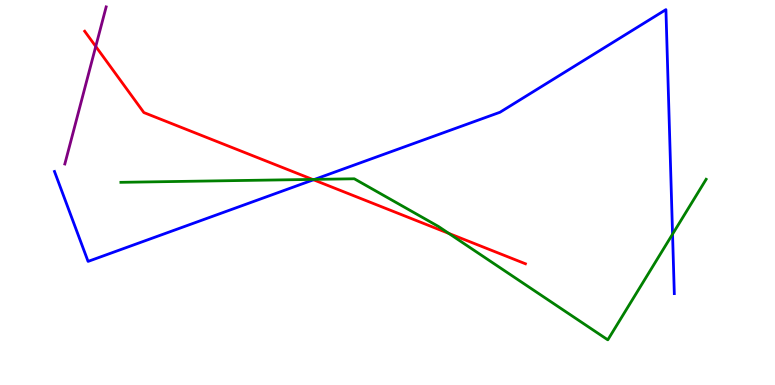[{'lines': ['blue', 'red'], 'intersections': [{'x': 4.05, 'y': 5.33}]}, {'lines': ['green', 'red'], 'intersections': [{'x': 4.03, 'y': 5.34}, {'x': 5.79, 'y': 3.94}]}, {'lines': ['purple', 'red'], 'intersections': [{'x': 1.24, 'y': 8.79}]}, {'lines': ['blue', 'green'], 'intersections': [{'x': 4.06, 'y': 5.34}, {'x': 8.68, 'y': 3.92}]}, {'lines': ['blue', 'purple'], 'intersections': []}, {'lines': ['green', 'purple'], 'intersections': []}]